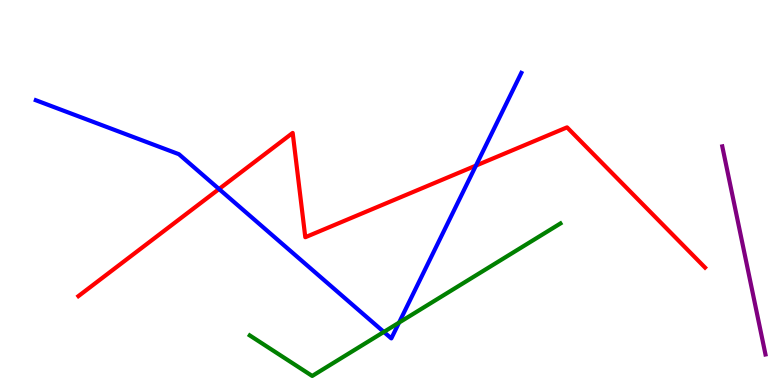[{'lines': ['blue', 'red'], 'intersections': [{'x': 2.83, 'y': 5.09}, {'x': 6.14, 'y': 5.7}]}, {'lines': ['green', 'red'], 'intersections': []}, {'lines': ['purple', 'red'], 'intersections': []}, {'lines': ['blue', 'green'], 'intersections': [{'x': 4.95, 'y': 1.38}, {'x': 5.15, 'y': 1.62}]}, {'lines': ['blue', 'purple'], 'intersections': []}, {'lines': ['green', 'purple'], 'intersections': []}]